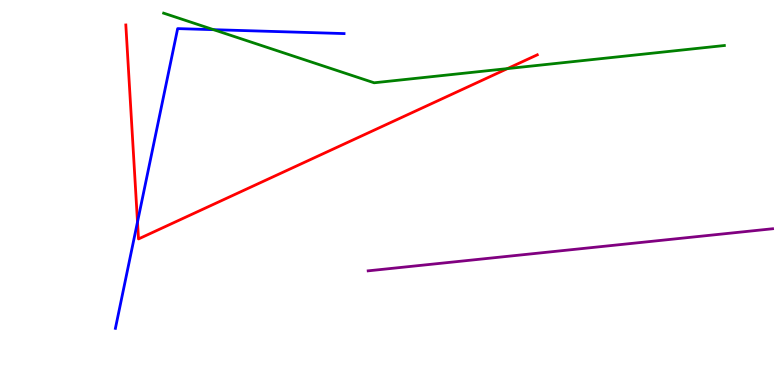[{'lines': ['blue', 'red'], 'intersections': [{'x': 1.77, 'y': 4.23}]}, {'lines': ['green', 'red'], 'intersections': [{'x': 6.55, 'y': 8.22}]}, {'lines': ['purple', 'red'], 'intersections': []}, {'lines': ['blue', 'green'], 'intersections': [{'x': 2.76, 'y': 9.23}]}, {'lines': ['blue', 'purple'], 'intersections': []}, {'lines': ['green', 'purple'], 'intersections': []}]